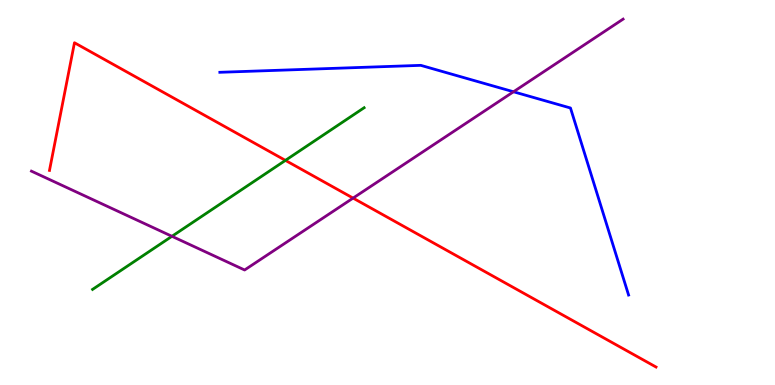[{'lines': ['blue', 'red'], 'intersections': []}, {'lines': ['green', 'red'], 'intersections': [{'x': 3.68, 'y': 5.83}]}, {'lines': ['purple', 'red'], 'intersections': [{'x': 4.56, 'y': 4.85}]}, {'lines': ['blue', 'green'], 'intersections': []}, {'lines': ['blue', 'purple'], 'intersections': [{'x': 6.63, 'y': 7.62}]}, {'lines': ['green', 'purple'], 'intersections': [{'x': 2.22, 'y': 3.86}]}]